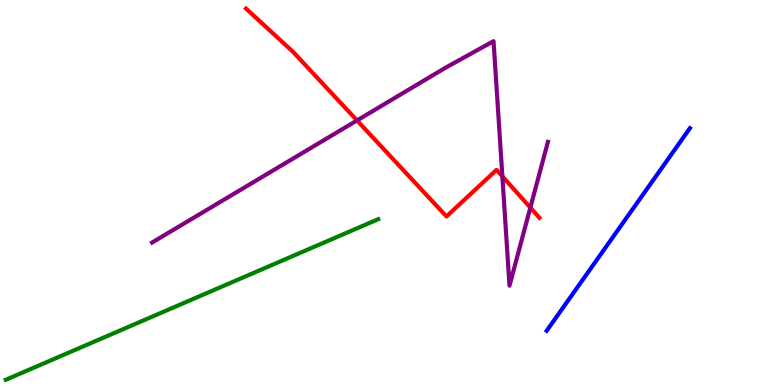[{'lines': ['blue', 'red'], 'intersections': []}, {'lines': ['green', 'red'], 'intersections': []}, {'lines': ['purple', 'red'], 'intersections': [{'x': 4.61, 'y': 6.87}, {'x': 6.48, 'y': 5.42}, {'x': 6.84, 'y': 4.61}]}, {'lines': ['blue', 'green'], 'intersections': []}, {'lines': ['blue', 'purple'], 'intersections': []}, {'lines': ['green', 'purple'], 'intersections': []}]